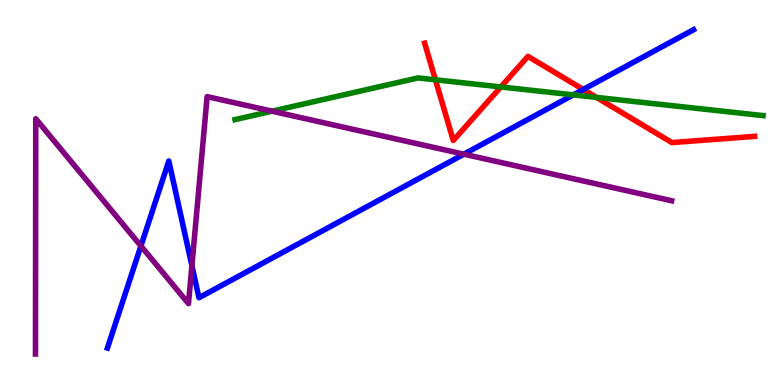[{'lines': ['blue', 'red'], 'intersections': [{'x': 7.53, 'y': 7.68}]}, {'lines': ['green', 'red'], 'intersections': [{'x': 5.62, 'y': 7.93}, {'x': 6.46, 'y': 7.74}, {'x': 7.7, 'y': 7.47}]}, {'lines': ['purple', 'red'], 'intersections': []}, {'lines': ['blue', 'green'], 'intersections': [{'x': 7.4, 'y': 7.54}]}, {'lines': ['blue', 'purple'], 'intersections': [{'x': 1.82, 'y': 3.61}, {'x': 2.48, 'y': 3.1}, {'x': 5.99, 'y': 6.0}]}, {'lines': ['green', 'purple'], 'intersections': [{'x': 3.51, 'y': 7.11}]}]